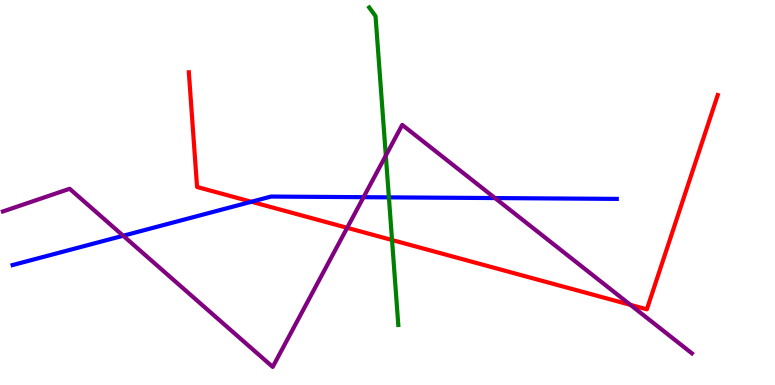[{'lines': ['blue', 'red'], 'intersections': [{'x': 3.24, 'y': 4.76}]}, {'lines': ['green', 'red'], 'intersections': [{'x': 5.06, 'y': 3.77}]}, {'lines': ['purple', 'red'], 'intersections': [{'x': 4.48, 'y': 4.08}, {'x': 8.13, 'y': 2.08}]}, {'lines': ['blue', 'green'], 'intersections': [{'x': 5.02, 'y': 4.87}]}, {'lines': ['blue', 'purple'], 'intersections': [{'x': 1.59, 'y': 3.88}, {'x': 4.69, 'y': 4.88}, {'x': 6.39, 'y': 4.86}]}, {'lines': ['green', 'purple'], 'intersections': [{'x': 4.98, 'y': 5.96}]}]